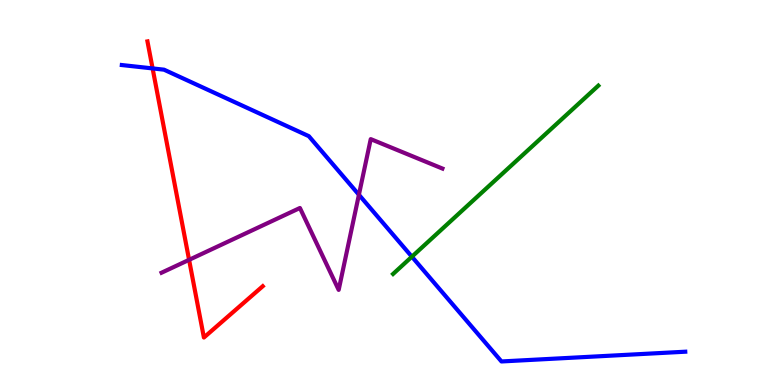[{'lines': ['blue', 'red'], 'intersections': [{'x': 1.97, 'y': 8.22}]}, {'lines': ['green', 'red'], 'intersections': []}, {'lines': ['purple', 'red'], 'intersections': [{'x': 2.44, 'y': 3.25}]}, {'lines': ['blue', 'green'], 'intersections': [{'x': 5.31, 'y': 3.33}]}, {'lines': ['blue', 'purple'], 'intersections': [{'x': 4.63, 'y': 4.94}]}, {'lines': ['green', 'purple'], 'intersections': []}]